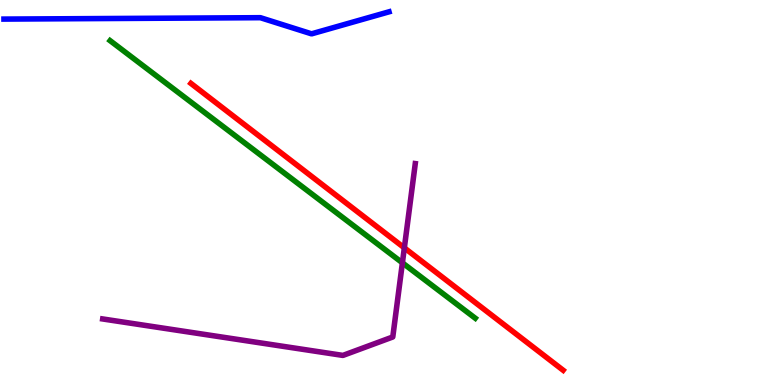[{'lines': ['blue', 'red'], 'intersections': []}, {'lines': ['green', 'red'], 'intersections': []}, {'lines': ['purple', 'red'], 'intersections': [{'x': 5.22, 'y': 3.56}]}, {'lines': ['blue', 'green'], 'intersections': []}, {'lines': ['blue', 'purple'], 'intersections': []}, {'lines': ['green', 'purple'], 'intersections': [{'x': 5.19, 'y': 3.17}]}]